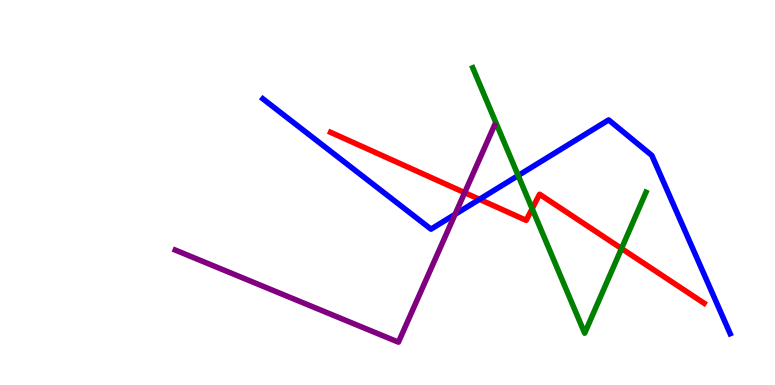[{'lines': ['blue', 'red'], 'intersections': [{'x': 6.19, 'y': 4.82}]}, {'lines': ['green', 'red'], 'intersections': [{'x': 6.87, 'y': 4.58}, {'x': 8.02, 'y': 3.54}]}, {'lines': ['purple', 'red'], 'intersections': [{'x': 6.0, 'y': 5.0}]}, {'lines': ['blue', 'green'], 'intersections': [{'x': 6.69, 'y': 5.44}]}, {'lines': ['blue', 'purple'], 'intersections': [{'x': 5.87, 'y': 4.43}]}, {'lines': ['green', 'purple'], 'intersections': []}]